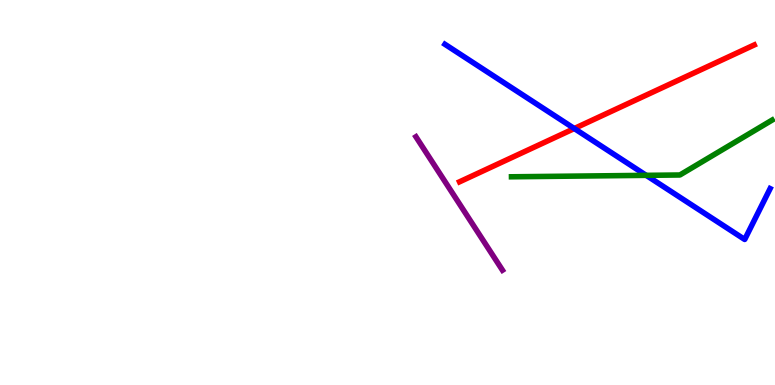[{'lines': ['blue', 'red'], 'intersections': [{'x': 7.41, 'y': 6.66}]}, {'lines': ['green', 'red'], 'intersections': []}, {'lines': ['purple', 'red'], 'intersections': []}, {'lines': ['blue', 'green'], 'intersections': [{'x': 8.34, 'y': 5.45}]}, {'lines': ['blue', 'purple'], 'intersections': []}, {'lines': ['green', 'purple'], 'intersections': []}]